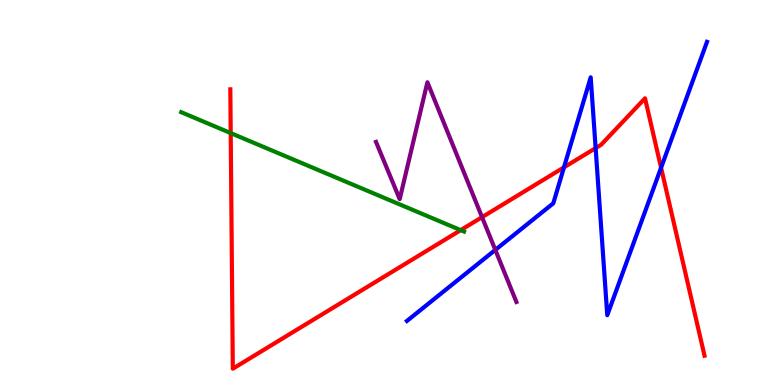[{'lines': ['blue', 'red'], 'intersections': [{'x': 7.28, 'y': 5.65}, {'x': 7.69, 'y': 6.15}, {'x': 8.53, 'y': 5.64}]}, {'lines': ['green', 'red'], 'intersections': [{'x': 2.98, 'y': 6.54}, {'x': 5.94, 'y': 4.02}]}, {'lines': ['purple', 'red'], 'intersections': [{'x': 6.22, 'y': 4.36}]}, {'lines': ['blue', 'green'], 'intersections': []}, {'lines': ['blue', 'purple'], 'intersections': [{'x': 6.39, 'y': 3.51}]}, {'lines': ['green', 'purple'], 'intersections': []}]